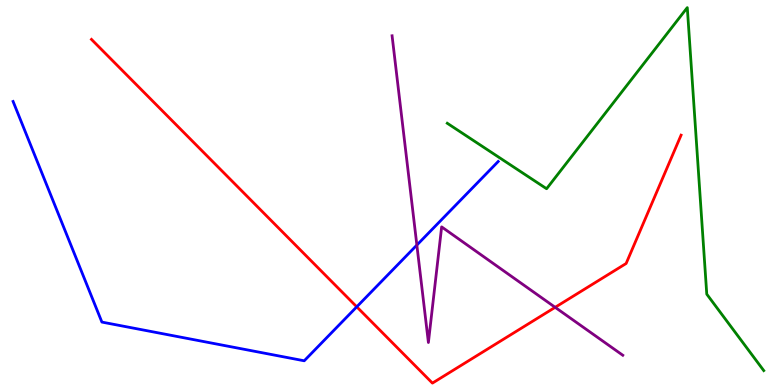[{'lines': ['blue', 'red'], 'intersections': [{'x': 4.6, 'y': 2.03}]}, {'lines': ['green', 'red'], 'intersections': []}, {'lines': ['purple', 'red'], 'intersections': [{'x': 7.16, 'y': 2.02}]}, {'lines': ['blue', 'green'], 'intersections': []}, {'lines': ['blue', 'purple'], 'intersections': [{'x': 5.38, 'y': 3.63}]}, {'lines': ['green', 'purple'], 'intersections': []}]